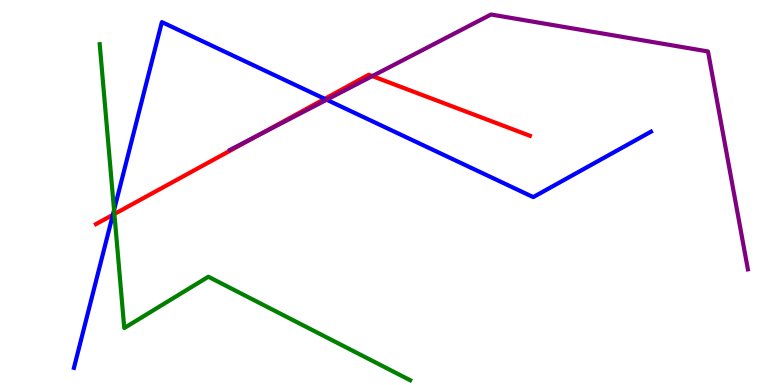[{'lines': ['blue', 'red'], 'intersections': [{'x': 1.46, 'y': 4.42}, {'x': 4.19, 'y': 7.43}]}, {'lines': ['green', 'red'], 'intersections': [{'x': 1.48, 'y': 4.44}]}, {'lines': ['purple', 'red'], 'intersections': [{'x': 3.34, 'y': 6.5}, {'x': 4.8, 'y': 8.02}]}, {'lines': ['blue', 'green'], 'intersections': [{'x': 1.47, 'y': 4.54}]}, {'lines': ['blue', 'purple'], 'intersections': [{'x': 4.22, 'y': 7.41}]}, {'lines': ['green', 'purple'], 'intersections': []}]